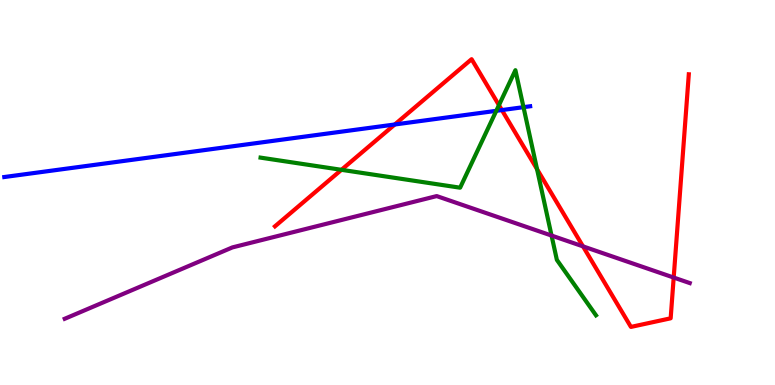[{'lines': ['blue', 'red'], 'intersections': [{'x': 5.09, 'y': 6.77}, {'x': 6.48, 'y': 7.14}]}, {'lines': ['green', 'red'], 'intersections': [{'x': 4.41, 'y': 5.59}, {'x': 6.44, 'y': 7.27}, {'x': 6.93, 'y': 5.61}]}, {'lines': ['purple', 'red'], 'intersections': [{'x': 7.52, 'y': 3.6}, {'x': 8.69, 'y': 2.79}]}, {'lines': ['blue', 'green'], 'intersections': [{'x': 6.4, 'y': 7.12}, {'x': 6.75, 'y': 7.22}]}, {'lines': ['blue', 'purple'], 'intersections': []}, {'lines': ['green', 'purple'], 'intersections': [{'x': 7.12, 'y': 3.88}]}]